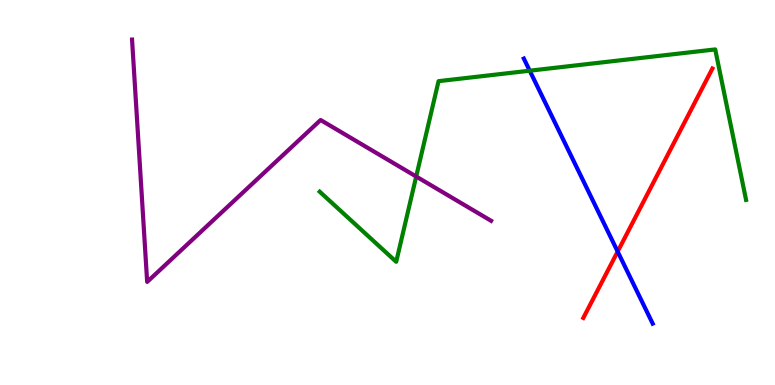[{'lines': ['blue', 'red'], 'intersections': [{'x': 7.97, 'y': 3.47}]}, {'lines': ['green', 'red'], 'intersections': []}, {'lines': ['purple', 'red'], 'intersections': []}, {'lines': ['blue', 'green'], 'intersections': [{'x': 6.84, 'y': 8.16}]}, {'lines': ['blue', 'purple'], 'intersections': []}, {'lines': ['green', 'purple'], 'intersections': [{'x': 5.37, 'y': 5.42}]}]